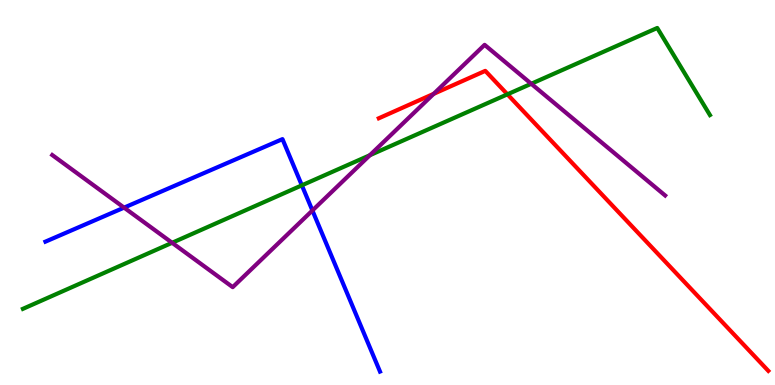[{'lines': ['blue', 'red'], 'intersections': []}, {'lines': ['green', 'red'], 'intersections': [{'x': 6.55, 'y': 7.55}]}, {'lines': ['purple', 'red'], 'intersections': [{'x': 5.6, 'y': 7.56}]}, {'lines': ['blue', 'green'], 'intersections': [{'x': 3.89, 'y': 5.19}]}, {'lines': ['blue', 'purple'], 'intersections': [{'x': 1.6, 'y': 4.61}, {'x': 4.03, 'y': 4.53}]}, {'lines': ['green', 'purple'], 'intersections': [{'x': 2.22, 'y': 3.69}, {'x': 4.77, 'y': 5.97}, {'x': 6.85, 'y': 7.82}]}]